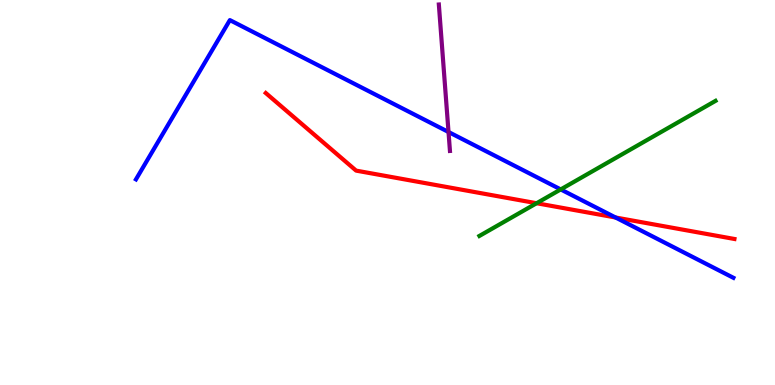[{'lines': ['blue', 'red'], 'intersections': [{'x': 7.94, 'y': 4.35}]}, {'lines': ['green', 'red'], 'intersections': [{'x': 6.92, 'y': 4.72}]}, {'lines': ['purple', 'red'], 'intersections': []}, {'lines': ['blue', 'green'], 'intersections': [{'x': 7.24, 'y': 5.08}]}, {'lines': ['blue', 'purple'], 'intersections': [{'x': 5.79, 'y': 6.57}]}, {'lines': ['green', 'purple'], 'intersections': []}]